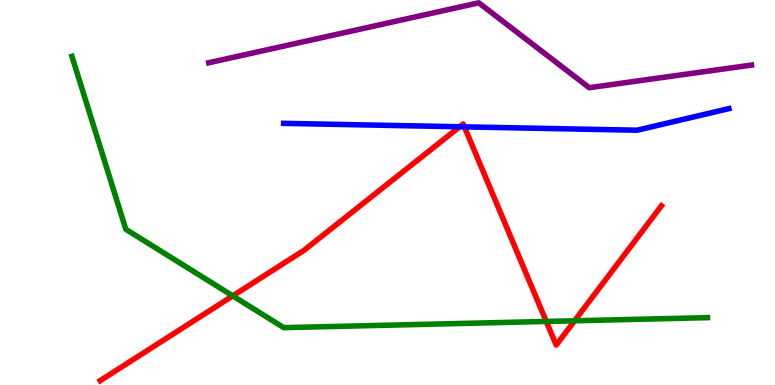[{'lines': ['blue', 'red'], 'intersections': [{'x': 5.93, 'y': 6.71}, {'x': 5.99, 'y': 6.7}]}, {'lines': ['green', 'red'], 'intersections': [{'x': 3.0, 'y': 2.31}, {'x': 7.05, 'y': 1.65}, {'x': 7.41, 'y': 1.67}]}, {'lines': ['purple', 'red'], 'intersections': []}, {'lines': ['blue', 'green'], 'intersections': []}, {'lines': ['blue', 'purple'], 'intersections': []}, {'lines': ['green', 'purple'], 'intersections': []}]